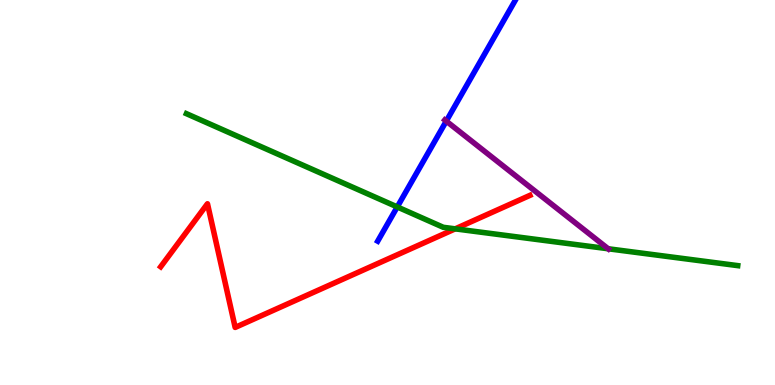[{'lines': ['blue', 'red'], 'intersections': []}, {'lines': ['green', 'red'], 'intersections': [{'x': 5.87, 'y': 4.06}]}, {'lines': ['purple', 'red'], 'intersections': []}, {'lines': ['blue', 'green'], 'intersections': [{'x': 5.13, 'y': 4.63}]}, {'lines': ['blue', 'purple'], 'intersections': [{'x': 5.76, 'y': 6.85}]}, {'lines': ['green', 'purple'], 'intersections': [{'x': 7.85, 'y': 3.54}]}]